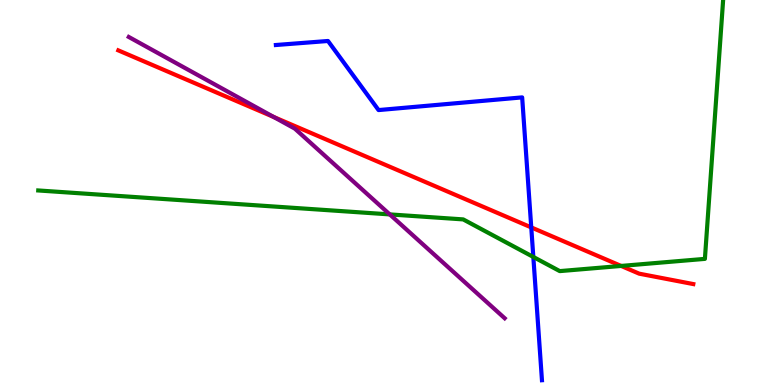[{'lines': ['blue', 'red'], 'intersections': [{'x': 6.85, 'y': 4.09}]}, {'lines': ['green', 'red'], 'intersections': [{'x': 8.01, 'y': 3.09}]}, {'lines': ['purple', 'red'], 'intersections': [{'x': 3.53, 'y': 6.96}]}, {'lines': ['blue', 'green'], 'intersections': [{'x': 6.88, 'y': 3.33}]}, {'lines': ['blue', 'purple'], 'intersections': []}, {'lines': ['green', 'purple'], 'intersections': [{'x': 5.03, 'y': 4.43}]}]